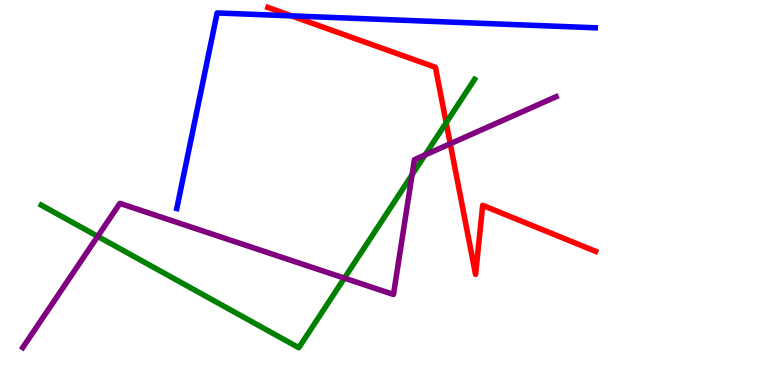[{'lines': ['blue', 'red'], 'intersections': [{'x': 3.76, 'y': 9.59}]}, {'lines': ['green', 'red'], 'intersections': [{'x': 5.76, 'y': 6.81}]}, {'lines': ['purple', 'red'], 'intersections': [{'x': 5.81, 'y': 6.27}]}, {'lines': ['blue', 'green'], 'intersections': []}, {'lines': ['blue', 'purple'], 'intersections': []}, {'lines': ['green', 'purple'], 'intersections': [{'x': 1.26, 'y': 3.86}, {'x': 4.44, 'y': 2.78}, {'x': 5.32, 'y': 5.46}, {'x': 5.48, 'y': 5.98}]}]